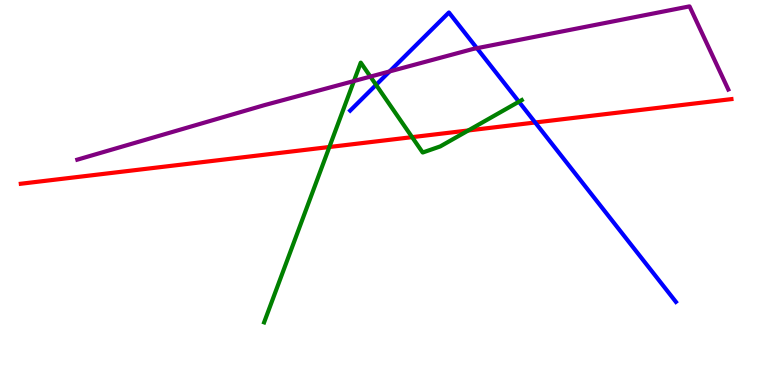[{'lines': ['blue', 'red'], 'intersections': [{'x': 6.91, 'y': 6.82}]}, {'lines': ['green', 'red'], 'intersections': [{'x': 4.25, 'y': 6.18}, {'x': 5.32, 'y': 6.44}, {'x': 6.04, 'y': 6.61}]}, {'lines': ['purple', 'red'], 'intersections': []}, {'lines': ['blue', 'green'], 'intersections': [{'x': 4.85, 'y': 7.8}, {'x': 6.7, 'y': 7.36}]}, {'lines': ['blue', 'purple'], 'intersections': [{'x': 5.03, 'y': 8.14}, {'x': 6.15, 'y': 8.75}]}, {'lines': ['green', 'purple'], 'intersections': [{'x': 4.57, 'y': 7.89}, {'x': 4.78, 'y': 8.01}]}]